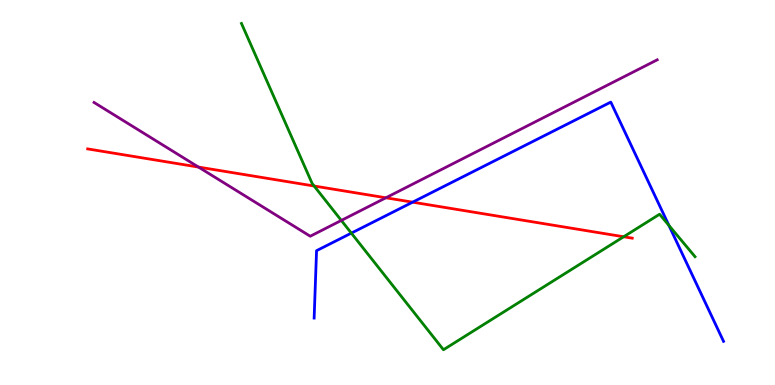[{'lines': ['blue', 'red'], 'intersections': [{'x': 5.32, 'y': 4.75}]}, {'lines': ['green', 'red'], 'intersections': [{'x': 4.05, 'y': 5.17}, {'x': 8.05, 'y': 3.85}]}, {'lines': ['purple', 'red'], 'intersections': [{'x': 2.56, 'y': 5.66}, {'x': 4.98, 'y': 4.86}]}, {'lines': ['blue', 'green'], 'intersections': [{'x': 4.53, 'y': 3.94}, {'x': 8.63, 'y': 4.15}]}, {'lines': ['blue', 'purple'], 'intersections': []}, {'lines': ['green', 'purple'], 'intersections': [{'x': 4.4, 'y': 4.27}]}]